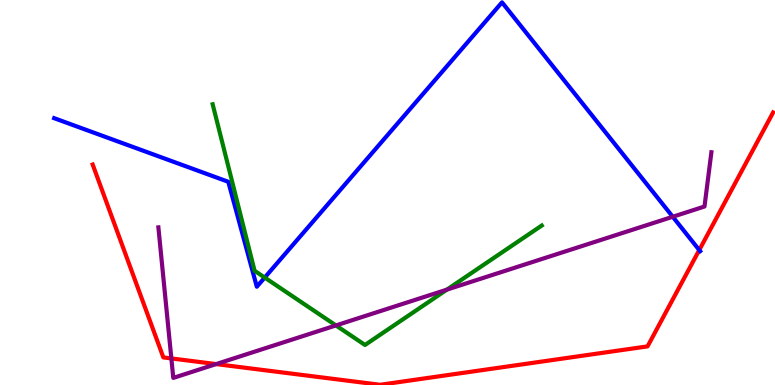[{'lines': ['blue', 'red'], 'intersections': [{'x': 9.02, 'y': 3.51}]}, {'lines': ['green', 'red'], 'intersections': []}, {'lines': ['purple', 'red'], 'intersections': [{'x': 2.21, 'y': 0.69}, {'x': 2.79, 'y': 0.543}]}, {'lines': ['blue', 'green'], 'intersections': [{'x': 3.42, 'y': 2.79}]}, {'lines': ['blue', 'purple'], 'intersections': [{'x': 8.68, 'y': 4.37}]}, {'lines': ['green', 'purple'], 'intersections': [{'x': 4.33, 'y': 1.55}, {'x': 5.77, 'y': 2.48}]}]